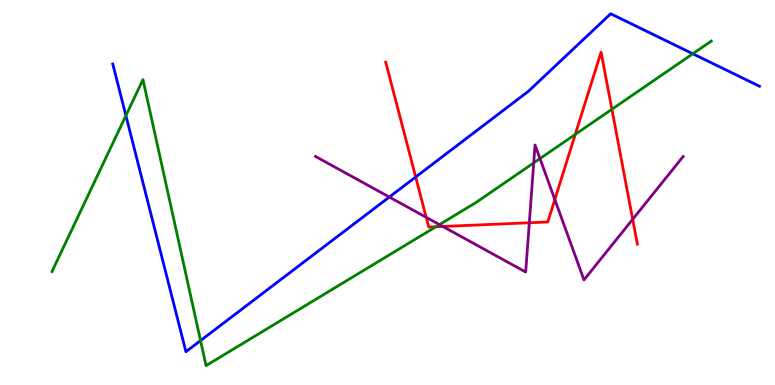[{'lines': ['blue', 'red'], 'intersections': [{'x': 5.36, 'y': 5.4}]}, {'lines': ['green', 'red'], 'intersections': [{'x': 5.62, 'y': 4.11}, {'x': 7.42, 'y': 6.51}, {'x': 7.9, 'y': 7.16}]}, {'lines': ['purple', 'red'], 'intersections': [{'x': 5.5, 'y': 4.36}, {'x': 5.71, 'y': 4.12}, {'x': 6.83, 'y': 4.21}, {'x': 7.16, 'y': 4.82}, {'x': 8.16, 'y': 4.3}]}, {'lines': ['blue', 'green'], 'intersections': [{'x': 1.62, 'y': 7.0}, {'x': 2.59, 'y': 1.15}, {'x': 8.94, 'y': 8.6}]}, {'lines': ['blue', 'purple'], 'intersections': [{'x': 5.02, 'y': 4.88}]}, {'lines': ['green', 'purple'], 'intersections': [{'x': 5.67, 'y': 4.17}, {'x': 6.89, 'y': 5.77}, {'x': 6.97, 'y': 5.88}]}]